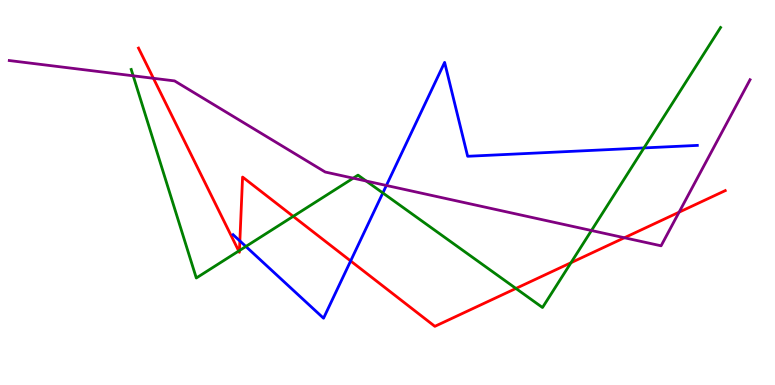[{'lines': ['blue', 'red'], 'intersections': [{'x': 3.09, 'y': 3.74}, {'x': 4.52, 'y': 3.22}]}, {'lines': ['green', 'red'], 'intersections': [{'x': 3.08, 'y': 3.48}, {'x': 3.09, 'y': 3.49}, {'x': 3.78, 'y': 4.38}, {'x': 6.66, 'y': 2.51}, {'x': 7.37, 'y': 3.18}]}, {'lines': ['purple', 'red'], 'intersections': [{'x': 1.98, 'y': 7.97}, {'x': 8.06, 'y': 3.82}, {'x': 8.76, 'y': 4.49}]}, {'lines': ['blue', 'green'], 'intersections': [{'x': 3.17, 'y': 3.6}, {'x': 4.94, 'y': 4.99}, {'x': 8.31, 'y': 6.16}]}, {'lines': ['blue', 'purple'], 'intersections': [{'x': 4.99, 'y': 5.18}]}, {'lines': ['green', 'purple'], 'intersections': [{'x': 1.72, 'y': 8.03}, {'x': 4.56, 'y': 5.37}, {'x': 4.73, 'y': 5.3}, {'x': 7.63, 'y': 4.01}]}]